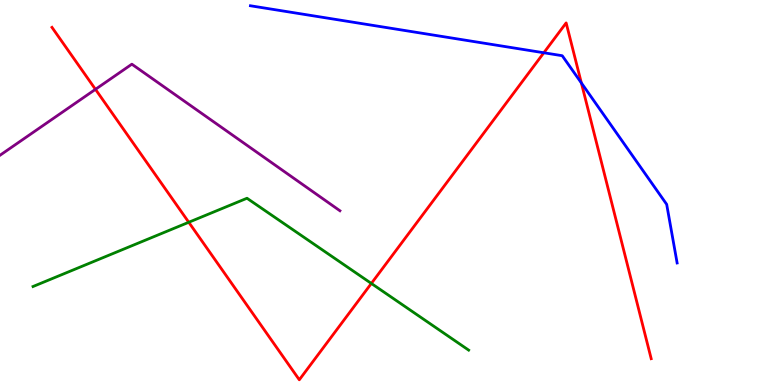[{'lines': ['blue', 'red'], 'intersections': [{'x': 7.02, 'y': 8.63}, {'x': 7.5, 'y': 7.85}]}, {'lines': ['green', 'red'], 'intersections': [{'x': 2.44, 'y': 4.23}, {'x': 4.79, 'y': 2.64}]}, {'lines': ['purple', 'red'], 'intersections': [{'x': 1.23, 'y': 7.68}]}, {'lines': ['blue', 'green'], 'intersections': []}, {'lines': ['blue', 'purple'], 'intersections': []}, {'lines': ['green', 'purple'], 'intersections': []}]